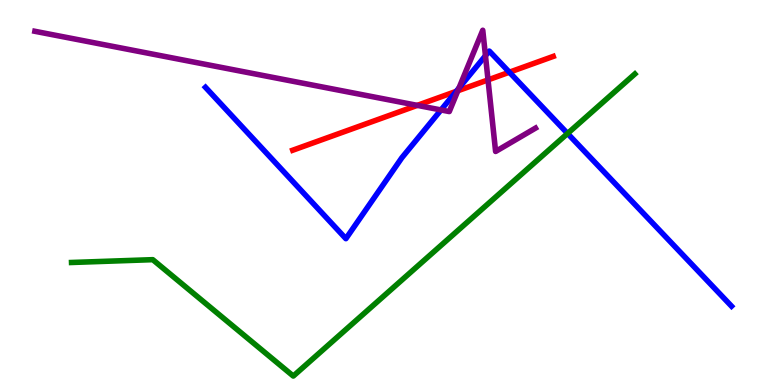[{'lines': ['blue', 'red'], 'intersections': [{'x': 5.89, 'y': 7.63}, {'x': 6.57, 'y': 8.12}]}, {'lines': ['green', 'red'], 'intersections': []}, {'lines': ['purple', 'red'], 'intersections': [{'x': 5.38, 'y': 7.26}, {'x': 5.91, 'y': 7.64}, {'x': 6.3, 'y': 7.92}]}, {'lines': ['blue', 'green'], 'intersections': [{'x': 7.32, 'y': 6.53}]}, {'lines': ['blue', 'purple'], 'intersections': [{'x': 5.69, 'y': 7.14}, {'x': 5.92, 'y': 7.71}, {'x': 6.26, 'y': 8.55}]}, {'lines': ['green', 'purple'], 'intersections': []}]